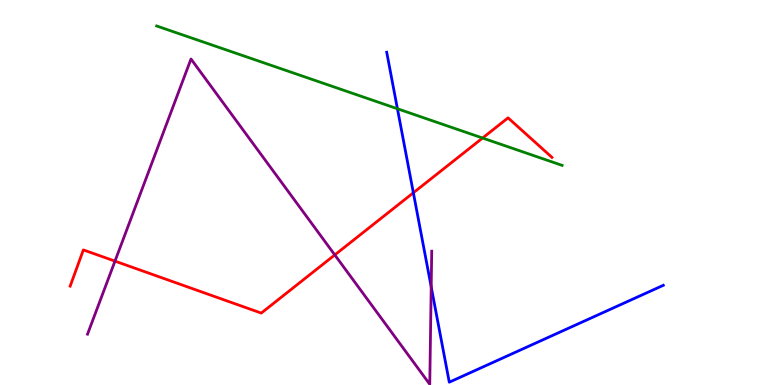[{'lines': ['blue', 'red'], 'intersections': [{'x': 5.33, 'y': 4.99}]}, {'lines': ['green', 'red'], 'intersections': [{'x': 6.23, 'y': 6.41}]}, {'lines': ['purple', 'red'], 'intersections': [{'x': 1.48, 'y': 3.22}, {'x': 4.32, 'y': 3.38}]}, {'lines': ['blue', 'green'], 'intersections': [{'x': 5.13, 'y': 7.18}]}, {'lines': ['blue', 'purple'], 'intersections': [{'x': 5.56, 'y': 2.55}]}, {'lines': ['green', 'purple'], 'intersections': []}]